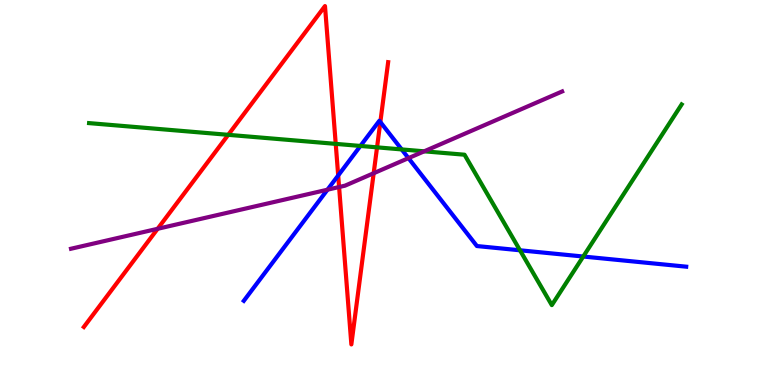[{'lines': ['blue', 'red'], 'intersections': [{'x': 4.36, 'y': 5.44}, {'x': 4.91, 'y': 6.83}]}, {'lines': ['green', 'red'], 'intersections': [{'x': 2.94, 'y': 6.5}, {'x': 4.33, 'y': 6.26}, {'x': 4.87, 'y': 6.17}]}, {'lines': ['purple', 'red'], 'intersections': [{'x': 2.03, 'y': 4.06}, {'x': 4.38, 'y': 5.14}, {'x': 4.82, 'y': 5.5}]}, {'lines': ['blue', 'green'], 'intersections': [{'x': 4.65, 'y': 6.21}, {'x': 5.18, 'y': 6.12}, {'x': 6.71, 'y': 3.5}, {'x': 7.53, 'y': 3.34}]}, {'lines': ['blue', 'purple'], 'intersections': [{'x': 4.23, 'y': 5.07}, {'x': 5.27, 'y': 5.89}]}, {'lines': ['green', 'purple'], 'intersections': [{'x': 5.47, 'y': 6.07}]}]